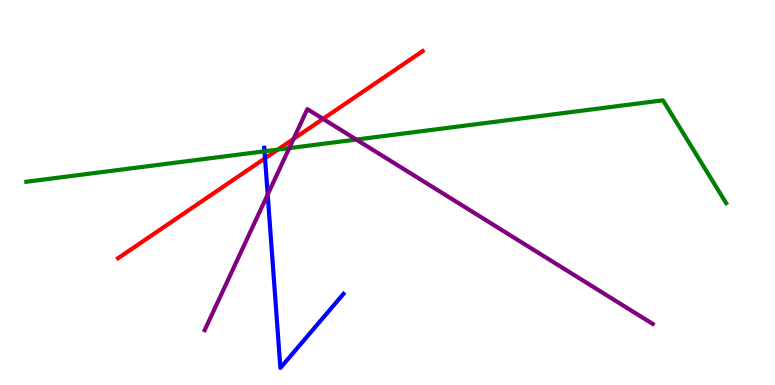[{'lines': ['blue', 'red'], 'intersections': [{'x': 3.42, 'y': 5.89}]}, {'lines': ['green', 'red'], 'intersections': [{'x': 3.59, 'y': 6.11}]}, {'lines': ['purple', 'red'], 'intersections': [{'x': 3.79, 'y': 6.39}, {'x': 4.17, 'y': 6.91}]}, {'lines': ['blue', 'green'], 'intersections': [{'x': 3.41, 'y': 6.07}]}, {'lines': ['blue', 'purple'], 'intersections': [{'x': 3.45, 'y': 4.95}]}, {'lines': ['green', 'purple'], 'intersections': [{'x': 3.73, 'y': 6.15}, {'x': 4.6, 'y': 6.38}]}]